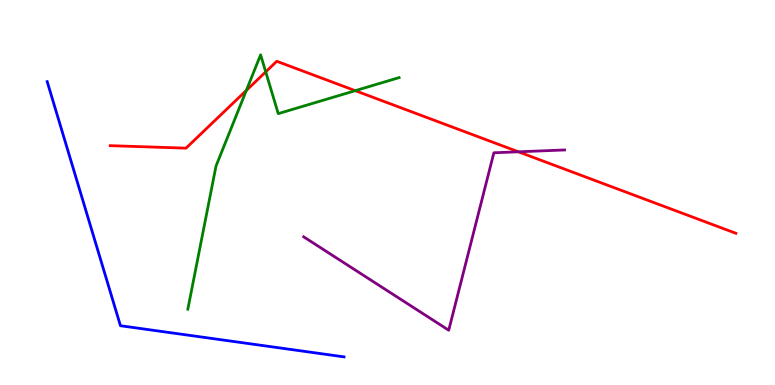[{'lines': ['blue', 'red'], 'intersections': []}, {'lines': ['green', 'red'], 'intersections': [{'x': 3.18, 'y': 7.65}, {'x': 3.43, 'y': 8.13}, {'x': 4.58, 'y': 7.64}]}, {'lines': ['purple', 'red'], 'intersections': [{'x': 6.69, 'y': 6.06}]}, {'lines': ['blue', 'green'], 'intersections': []}, {'lines': ['blue', 'purple'], 'intersections': []}, {'lines': ['green', 'purple'], 'intersections': []}]